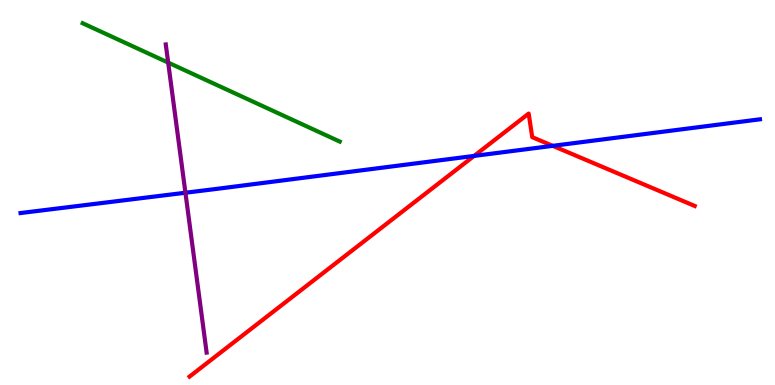[{'lines': ['blue', 'red'], 'intersections': [{'x': 6.12, 'y': 5.95}, {'x': 7.13, 'y': 6.21}]}, {'lines': ['green', 'red'], 'intersections': []}, {'lines': ['purple', 'red'], 'intersections': []}, {'lines': ['blue', 'green'], 'intersections': []}, {'lines': ['blue', 'purple'], 'intersections': [{'x': 2.39, 'y': 4.99}]}, {'lines': ['green', 'purple'], 'intersections': [{'x': 2.17, 'y': 8.37}]}]